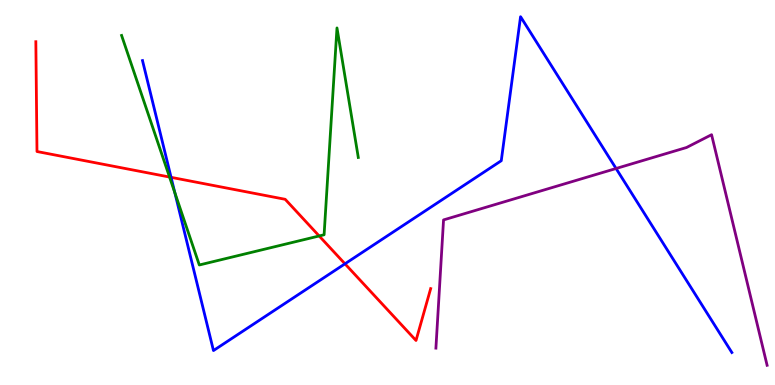[{'lines': ['blue', 'red'], 'intersections': [{'x': 2.21, 'y': 5.39}, {'x': 4.45, 'y': 3.15}]}, {'lines': ['green', 'red'], 'intersections': [{'x': 2.19, 'y': 5.4}, {'x': 4.12, 'y': 3.87}]}, {'lines': ['purple', 'red'], 'intersections': []}, {'lines': ['blue', 'green'], 'intersections': [{'x': 2.26, 'y': 5.0}]}, {'lines': ['blue', 'purple'], 'intersections': [{'x': 7.95, 'y': 5.62}]}, {'lines': ['green', 'purple'], 'intersections': []}]